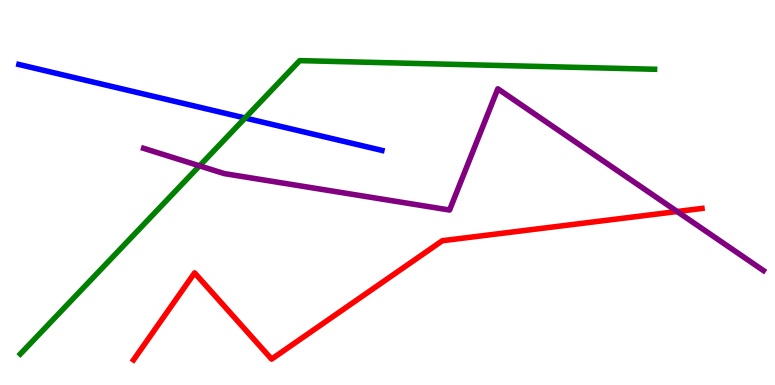[{'lines': ['blue', 'red'], 'intersections': []}, {'lines': ['green', 'red'], 'intersections': []}, {'lines': ['purple', 'red'], 'intersections': [{'x': 8.74, 'y': 4.51}]}, {'lines': ['blue', 'green'], 'intersections': [{'x': 3.16, 'y': 6.93}]}, {'lines': ['blue', 'purple'], 'intersections': []}, {'lines': ['green', 'purple'], 'intersections': [{'x': 2.57, 'y': 5.69}]}]